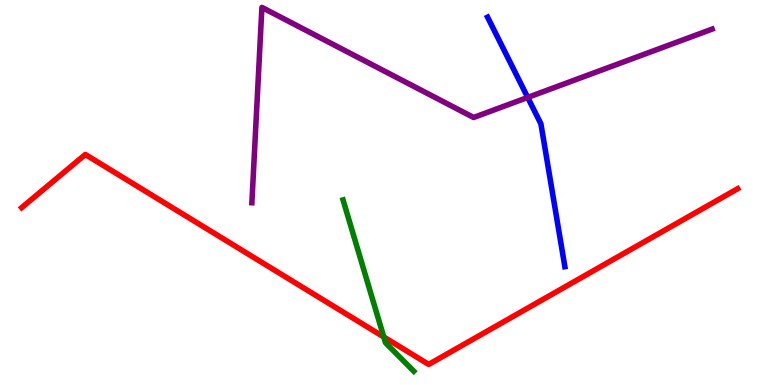[{'lines': ['blue', 'red'], 'intersections': []}, {'lines': ['green', 'red'], 'intersections': [{'x': 4.95, 'y': 1.25}]}, {'lines': ['purple', 'red'], 'intersections': []}, {'lines': ['blue', 'green'], 'intersections': []}, {'lines': ['blue', 'purple'], 'intersections': [{'x': 6.81, 'y': 7.47}]}, {'lines': ['green', 'purple'], 'intersections': []}]